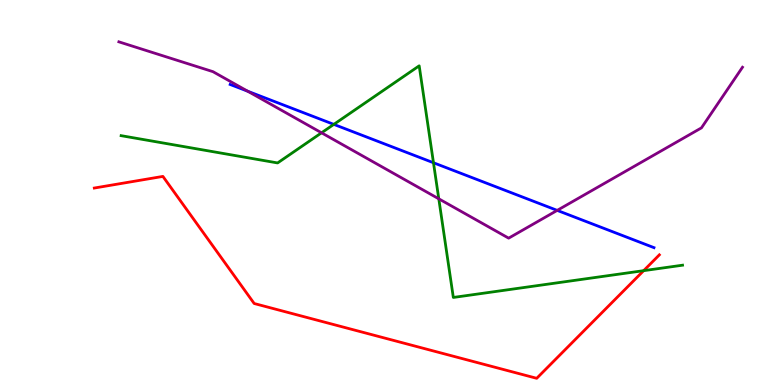[{'lines': ['blue', 'red'], 'intersections': []}, {'lines': ['green', 'red'], 'intersections': [{'x': 8.31, 'y': 2.97}]}, {'lines': ['purple', 'red'], 'intersections': []}, {'lines': ['blue', 'green'], 'intersections': [{'x': 4.31, 'y': 6.77}, {'x': 5.59, 'y': 5.77}]}, {'lines': ['blue', 'purple'], 'intersections': [{'x': 3.2, 'y': 7.63}, {'x': 7.19, 'y': 4.54}]}, {'lines': ['green', 'purple'], 'intersections': [{'x': 4.15, 'y': 6.55}, {'x': 5.66, 'y': 4.84}]}]